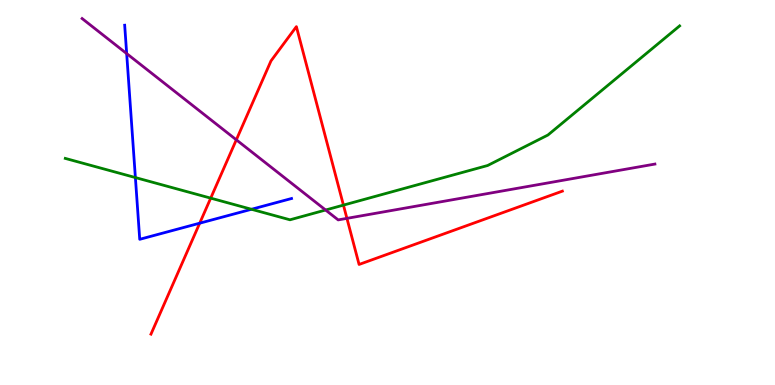[{'lines': ['blue', 'red'], 'intersections': [{'x': 2.58, 'y': 4.2}]}, {'lines': ['green', 'red'], 'intersections': [{'x': 2.72, 'y': 4.85}, {'x': 4.43, 'y': 4.67}]}, {'lines': ['purple', 'red'], 'intersections': [{'x': 3.05, 'y': 6.37}, {'x': 4.48, 'y': 4.33}]}, {'lines': ['blue', 'green'], 'intersections': [{'x': 1.75, 'y': 5.39}, {'x': 3.24, 'y': 4.56}]}, {'lines': ['blue', 'purple'], 'intersections': [{'x': 1.63, 'y': 8.61}]}, {'lines': ['green', 'purple'], 'intersections': [{'x': 4.2, 'y': 4.55}]}]